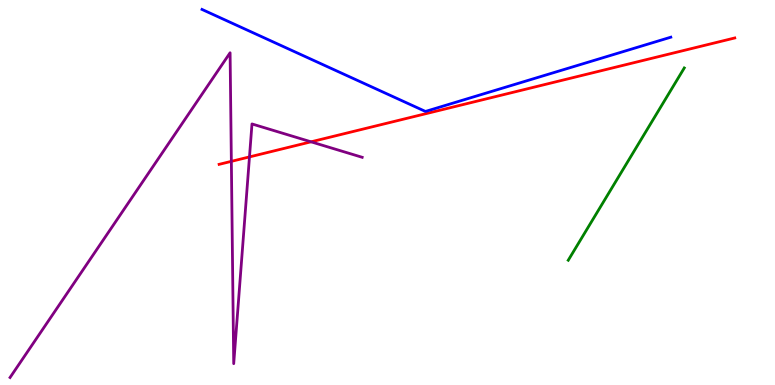[{'lines': ['blue', 'red'], 'intersections': []}, {'lines': ['green', 'red'], 'intersections': []}, {'lines': ['purple', 'red'], 'intersections': [{'x': 2.99, 'y': 5.81}, {'x': 3.22, 'y': 5.92}, {'x': 4.01, 'y': 6.32}]}, {'lines': ['blue', 'green'], 'intersections': []}, {'lines': ['blue', 'purple'], 'intersections': []}, {'lines': ['green', 'purple'], 'intersections': []}]